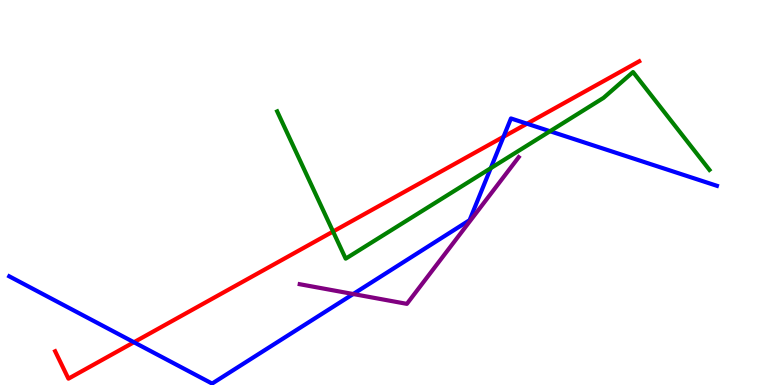[{'lines': ['blue', 'red'], 'intersections': [{'x': 1.73, 'y': 1.11}, {'x': 6.5, 'y': 6.45}, {'x': 6.8, 'y': 6.79}]}, {'lines': ['green', 'red'], 'intersections': [{'x': 4.3, 'y': 3.99}]}, {'lines': ['purple', 'red'], 'intersections': []}, {'lines': ['blue', 'green'], 'intersections': [{'x': 6.33, 'y': 5.63}, {'x': 7.1, 'y': 6.59}]}, {'lines': ['blue', 'purple'], 'intersections': [{'x': 4.56, 'y': 2.36}]}, {'lines': ['green', 'purple'], 'intersections': []}]